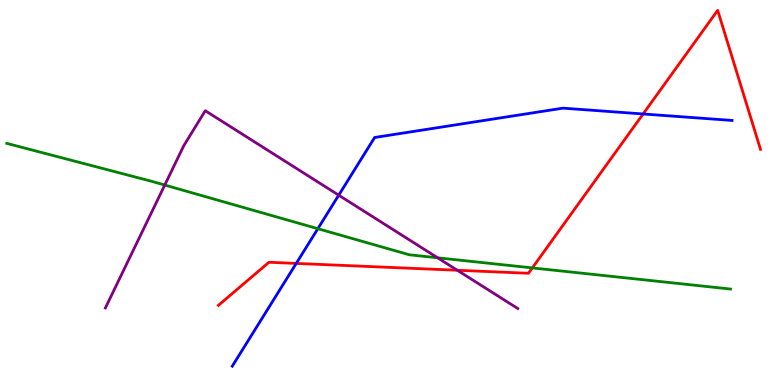[{'lines': ['blue', 'red'], 'intersections': [{'x': 3.82, 'y': 3.16}, {'x': 8.3, 'y': 7.04}]}, {'lines': ['green', 'red'], 'intersections': [{'x': 6.87, 'y': 3.04}]}, {'lines': ['purple', 'red'], 'intersections': [{'x': 5.9, 'y': 2.98}]}, {'lines': ['blue', 'green'], 'intersections': [{'x': 4.1, 'y': 4.06}]}, {'lines': ['blue', 'purple'], 'intersections': [{'x': 4.37, 'y': 4.93}]}, {'lines': ['green', 'purple'], 'intersections': [{'x': 2.13, 'y': 5.19}, {'x': 5.65, 'y': 3.3}]}]